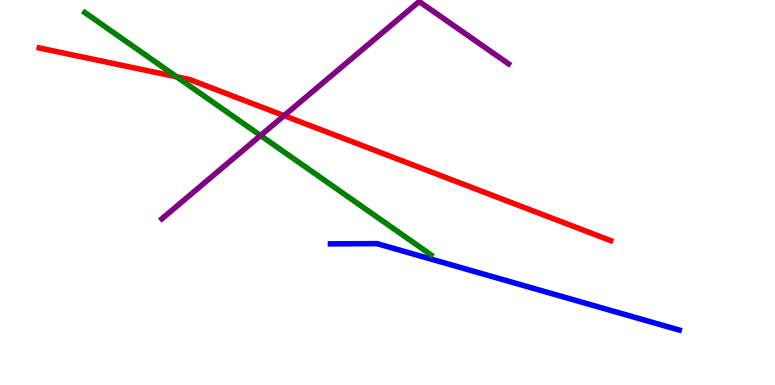[{'lines': ['blue', 'red'], 'intersections': []}, {'lines': ['green', 'red'], 'intersections': [{'x': 2.28, 'y': 8.01}]}, {'lines': ['purple', 'red'], 'intersections': [{'x': 3.67, 'y': 7.0}]}, {'lines': ['blue', 'green'], 'intersections': []}, {'lines': ['blue', 'purple'], 'intersections': []}, {'lines': ['green', 'purple'], 'intersections': [{'x': 3.36, 'y': 6.48}]}]